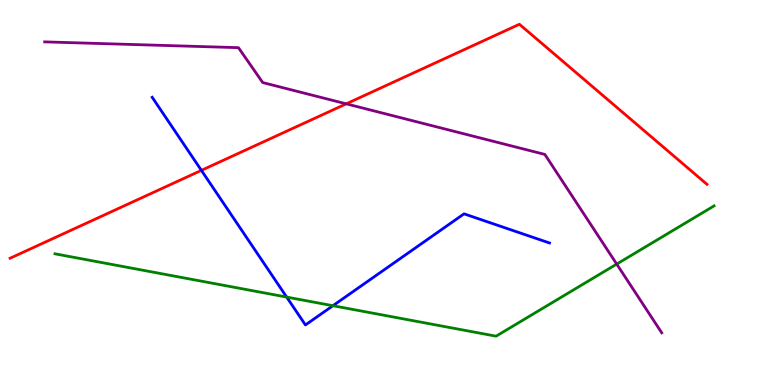[{'lines': ['blue', 'red'], 'intersections': [{'x': 2.6, 'y': 5.57}]}, {'lines': ['green', 'red'], 'intersections': []}, {'lines': ['purple', 'red'], 'intersections': [{'x': 4.47, 'y': 7.3}]}, {'lines': ['blue', 'green'], 'intersections': [{'x': 3.7, 'y': 2.28}, {'x': 4.3, 'y': 2.06}]}, {'lines': ['blue', 'purple'], 'intersections': []}, {'lines': ['green', 'purple'], 'intersections': [{'x': 7.96, 'y': 3.14}]}]